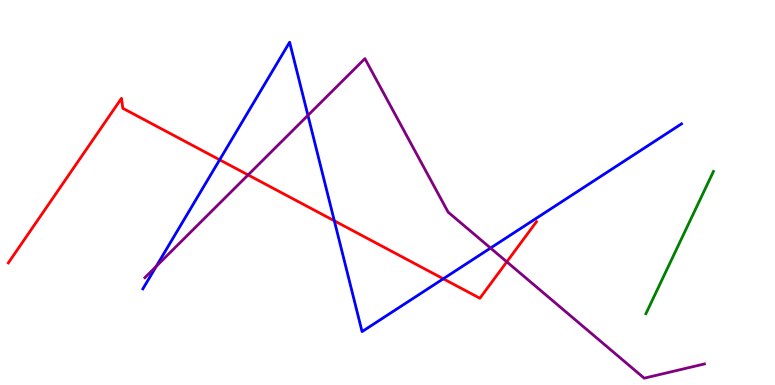[{'lines': ['blue', 'red'], 'intersections': [{'x': 2.83, 'y': 5.85}, {'x': 4.31, 'y': 4.26}, {'x': 5.72, 'y': 2.76}]}, {'lines': ['green', 'red'], 'intersections': []}, {'lines': ['purple', 'red'], 'intersections': [{'x': 3.2, 'y': 5.46}, {'x': 6.54, 'y': 3.2}]}, {'lines': ['blue', 'green'], 'intersections': []}, {'lines': ['blue', 'purple'], 'intersections': [{'x': 2.02, 'y': 3.08}, {'x': 3.97, 'y': 7.0}, {'x': 6.33, 'y': 3.56}]}, {'lines': ['green', 'purple'], 'intersections': []}]